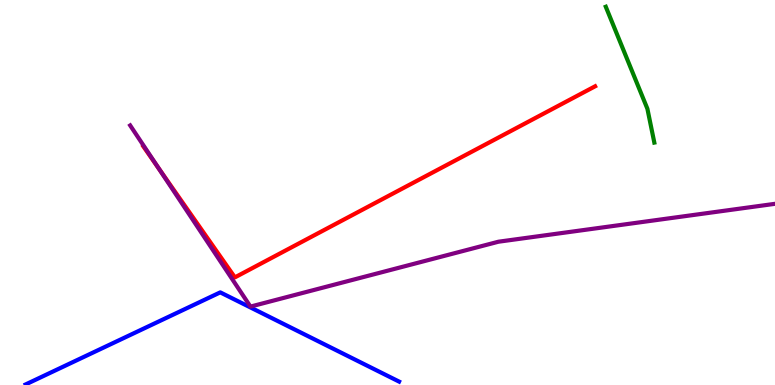[{'lines': ['blue', 'red'], 'intersections': []}, {'lines': ['green', 'red'], 'intersections': []}, {'lines': ['purple', 'red'], 'intersections': [{'x': 2.05, 'y': 5.63}]}, {'lines': ['blue', 'green'], 'intersections': []}, {'lines': ['blue', 'purple'], 'intersections': []}, {'lines': ['green', 'purple'], 'intersections': []}]